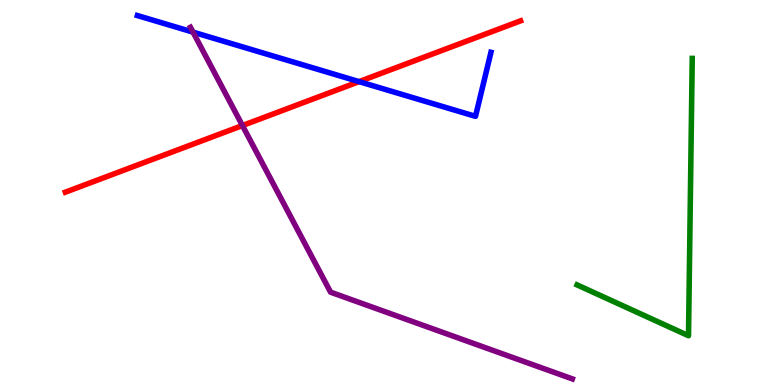[{'lines': ['blue', 'red'], 'intersections': [{'x': 4.63, 'y': 7.88}]}, {'lines': ['green', 'red'], 'intersections': []}, {'lines': ['purple', 'red'], 'intersections': [{'x': 3.13, 'y': 6.74}]}, {'lines': ['blue', 'green'], 'intersections': []}, {'lines': ['blue', 'purple'], 'intersections': [{'x': 2.49, 'y': 9.17}]}, {'lines': ['green', 'purple'], 'intersections': []}]